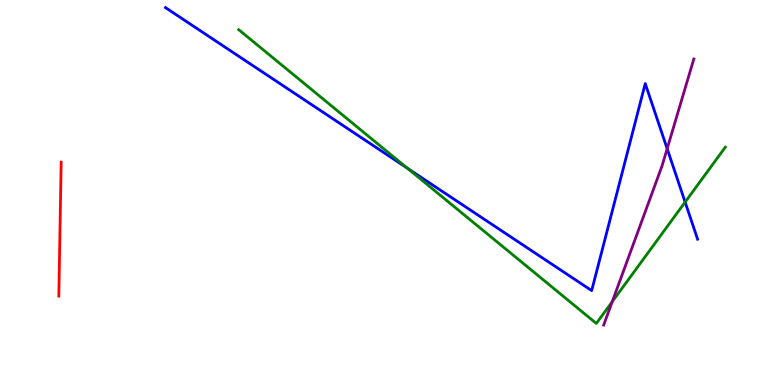[{'lines': ['blue', 'red'], 'intersections': []}, {'lines': ['green', 'red'], 'intersections': []}, {'lines': ['purple', 'red'], 'intersections': []}, {'lines': ['blue', 'green'], 'intersections': [{'x': 5.26, 'y': 5.63}, {'x': 8.84, 'y': 4.75}]}, {'lines': ['blue', 'purple'], 'intersections': [{'x': 8.61, 'y': 6.14}]}, {'lines': ['green', 'purple'], 'intersections': [{'x': 7.9, 'y': 2.16}]}]